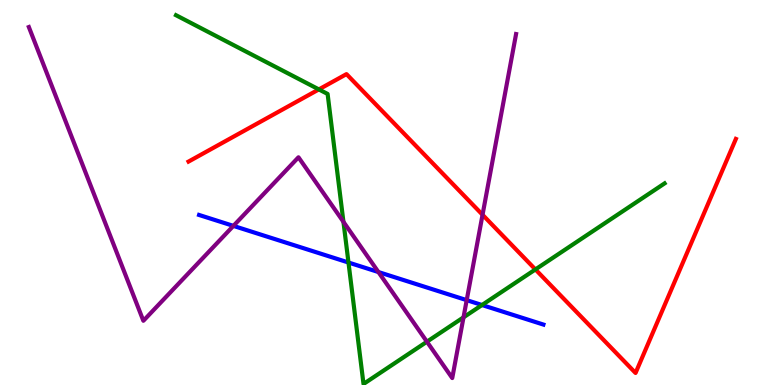[{'lines': ['blue', 'red'], 'intersections': []}, {'lines': ['green', 'red'], 'intersections': [{'x': 4.11, 'y': 7.68}, {'x': 6.91, 'y': 3.0}]}, {'lines': ['purple', 'red'], 'intersections': [{'x': 6.23, 'y': 4.42}]}, {'lines': ['blue', 'green'], 'intersections': [{'x': 4.5, 'y': 3.18}, {'x': 6.22, 'y': 2.08}]}, {'lines': ['blue', 'purple'], 'intersections': [{'x': 3.01, 'y': 4.13}, {'x': 4.88, 'y': 2.93}, {'x': 6.02, 'y': 2.2}]}, {'lines': ['green', 'purple'], 'intersections': [{'x': 4.43, 'y': 4.24}, {'x': 5.51, 'y': 1.12}, {'x': 5.98, 'y': 1.76}]}]